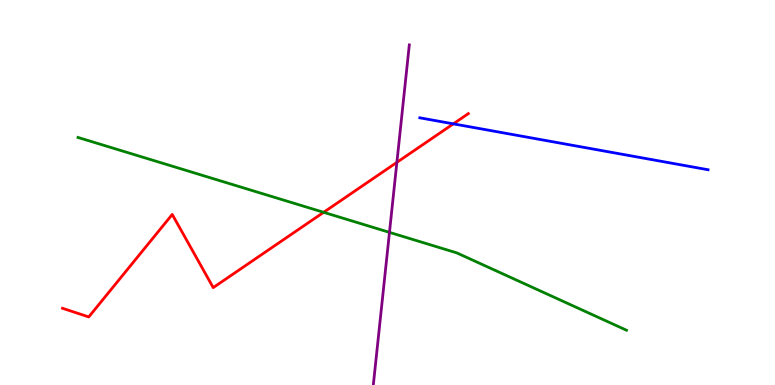[{'lines': ['blue', 'red'], 'intersections': [{'x': 5.85, 'y': 6.78}]}, {'lines': ['green', 'red'], 'intersections': [{'x': 4.18, 'y': 4.49}]}, {'lines': ['purple', 'red'], 'intersections': [{'x': 5.12, 'y': 5.78}]}, {'lines': ['blue', 'green'], 'intersections': []}, {'lines': ['blue', 'purple'], 'intersections': []}, {'lines': ['green', 'purple'], 'intersections': [{'x': 5.03, 'y': 3.96}]}]